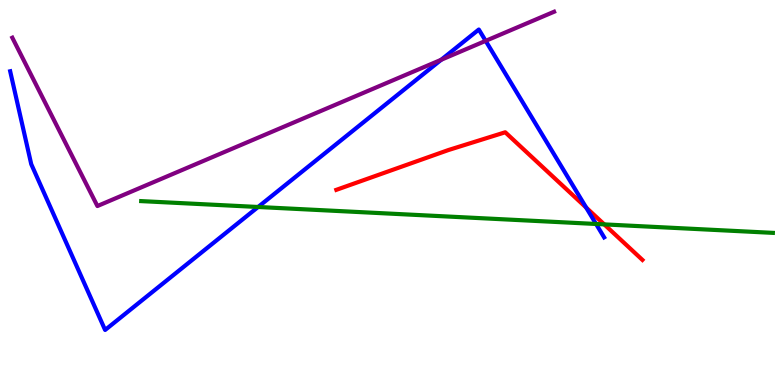[{'lines': ['blue', 'red'], 'intersections': [{'x': 7.56, 'y': 4.61}]}, {'lines': ['green', 'red'], 'intersections': [{'x': 7.8, 'y': 4.17}]}, {'lines': ['purple', 'red'], 'intersections': []}, {'lines': ['blue', 'green'], 'intersections': [{'x': 3.33, 'y': 4.62}, {'x': 7.69, 'y': 4.18}]}, {'lines': ['blue', 'purple'], 'intersections': [{'x': 5.69, 'y': 8.45}, {'x': 6.27, 'y': 8.94}]}, {'lines': ['green', 'purple'], 'intersections': []}]